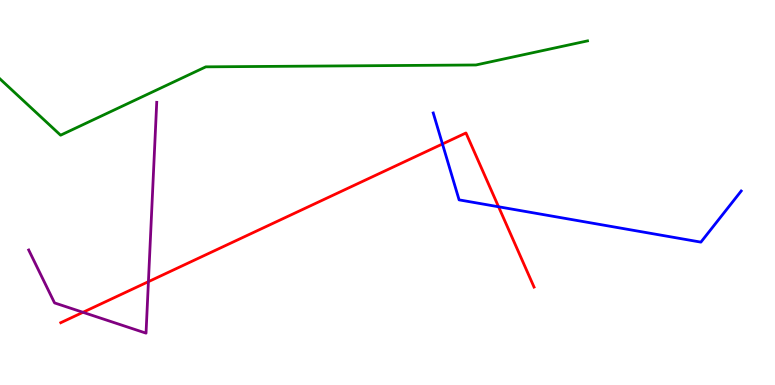[{'lines': ['blue', 'red'], 'intersections': [{'x': 5.71, 'y': 6.26}, {'x': 6.43, 'y': 4.63}]}, {'lines': ['green', 'red'], 'intersections': []}, {'lines': ['purple', 'red'], 'intersections': [{'x': 1.07, 'y': 1.89}, {'x': 1.92, 'y': 2.68}]}, {'lines': ['blue', 'green'], 'intersections': []}, {'lines': ['blue', 'purple'], 'intersections': []}, {'lines': ['green', 'purple'], 'intersections': []}]